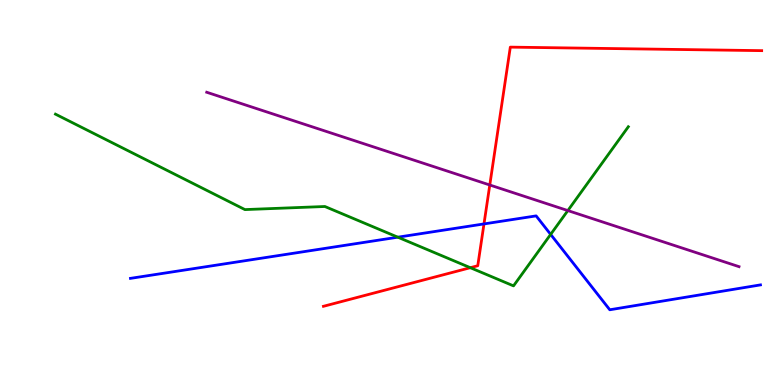[{'lines': ['blue', 'red'], 'intersections': [{'x': 6.24, 'y': 4.18}]}, {'lines': ['green', 'red'], 'intersections': [{'x': 6.07, 'y': 3.05}]}, {'lines': ['purple', 'red'], 'intersections': [{'x': 6.32, 'y': 5.19}]}, {'lines': ['blue', 'green'], 'intersections': [{'x': 5.13, 'y': 3.84}, {'x': 7.11, 'y': 3.91}]}, {'lines': ['blue', 'purple'], 'intersections': []}, {'lines': ['green', 'purple'], 'intersections': [{'x': 7.33, 'y': 4.53}]}]